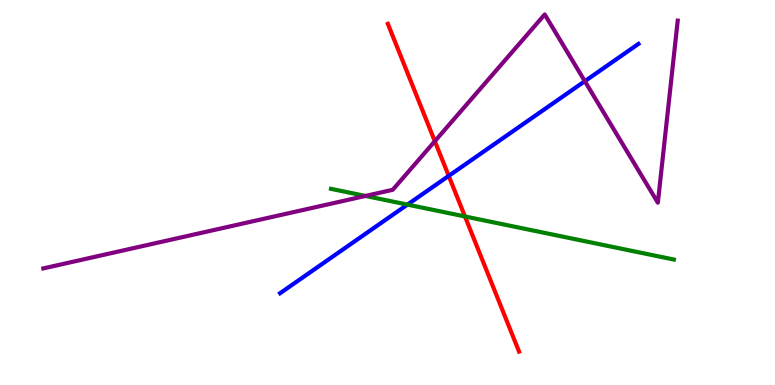[{'lines': ['blue', 'red'], 'intersections': [{'x': 5.79, 'y': 5.43}]}, {'lines': ['green', 'red'], 'intersections': [{'x': 6.0, 'y': 4.38}]}, {'lines': ['purple', 'red'], 'intersections': [{'x': 5.61, 'y': 6.33}]}, {'lines': ['blue', 'green'], 'intersections': [{'x': 5.26, 'y': 4.69}]}, {'lines': ['blue', 'purple'], 'intersections': [{'x': 7.55, 'y': 7.89}]}, {'lines': ['green', 'purple'], 'intersections': [{'x': 4.72, 'y': 4.91}]}]